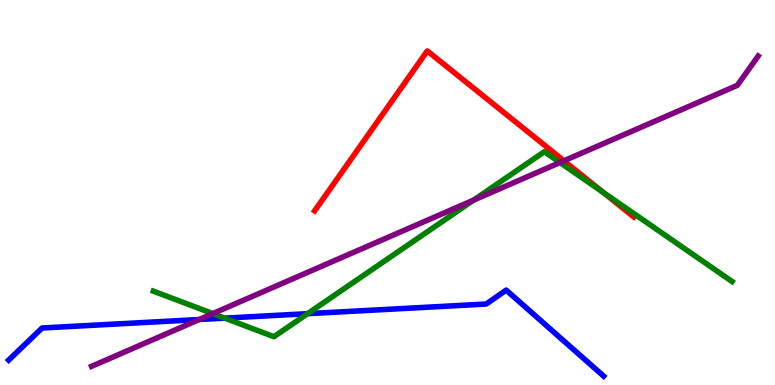[{'lines': ['blue', 'red'], 'intersections': []}, {'lines': ['green', 'red'], 'intersections': [{'x': 7.78, 'y': 5.0}]}, {'lines': ['purple', 'red'], 'intersections': [{'x': 7.28, 'y': 5.82}]}, {'lines': ['blue', 'green'], 'intersections': [{'x': 2.9, 'y': 1.74}, {'x': 3.97, 'y': 1.85}]}, {'lines': ['blue', 'purple'], 'intersections': [{'x': 2.57, 'y': 1.7}]}, {'lines': ['green', 'purple'], 'intersections': [{'x': 2.75, 'y': 1.85}, {'x': 6.11, 'y': 4.8}, {'x': 7.23, 'y': 5.78}]}]